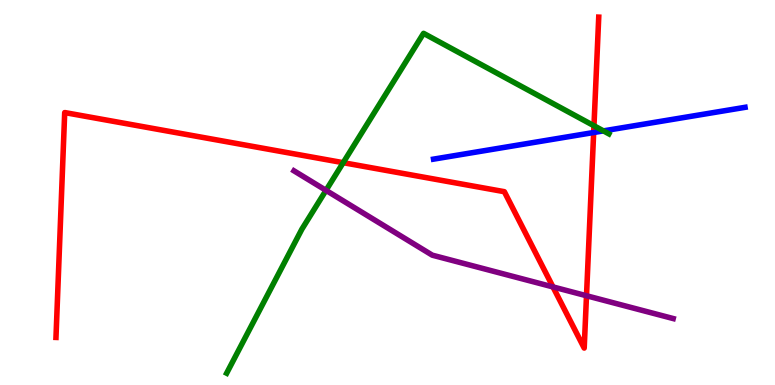[{'lines': ['blue', 'red'], 'intersections': [{'x': 7.66, 'y': 6.56}]}, {'lines': ['green', 'red'], 'intersections': [{'x': 4.43, 'y': 5.77}, {'x': 7.66, 'y': 6.73}]}, {'lines': ['purple', 'red'], 'intersections': [{'x': 7.14, 'y': 2.55}, {'x': 7.57, 'y': 2.32}]}, {'lines': ['blue', 'green'], 'intersections': [{'x': 7.79, 'y': 6.6}]}, {'lines': ['blue', 'purple'], 'intersections': []}, {'lines': ['green', 'purple'], 'intersections': [{'x': 4.21, 'y': 5.06}]}]